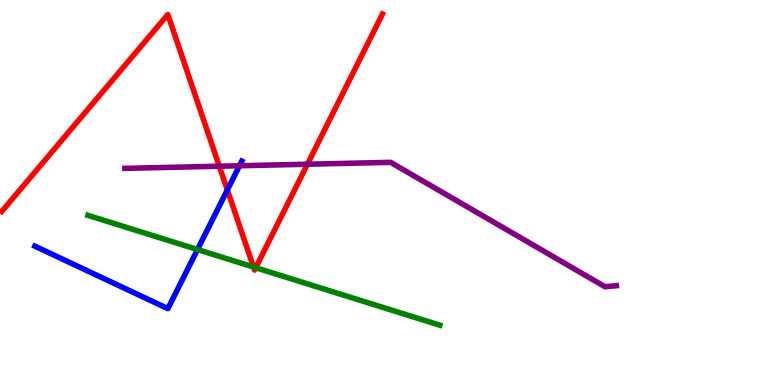[{'lines': ['blue', 'red'], 'intersections': [{'x': 2.93, 'y': 5.07}]}, {'lines': ['green', 'red'], 'intersections': [{'x': 3.27, 'y': 3.06}, {'x': 3.3, 'y': 3.05}]}, {'lines': ['purple', 'red'], 'intersections': [{'x': 2.83, 'y': 5.68}, {'x': 3.97, 'y': 5.73}]}, {'lines': ['blue', 'green'], 'intersections': [{'x': 2.55, 'y': 3.52}]}, {'lines': ['blue', 'purple'], 'intersections': [{'x': 3.09, 'y': 5.69}]}, {'lines': ['green', 'purple'], 'intersections': []}]